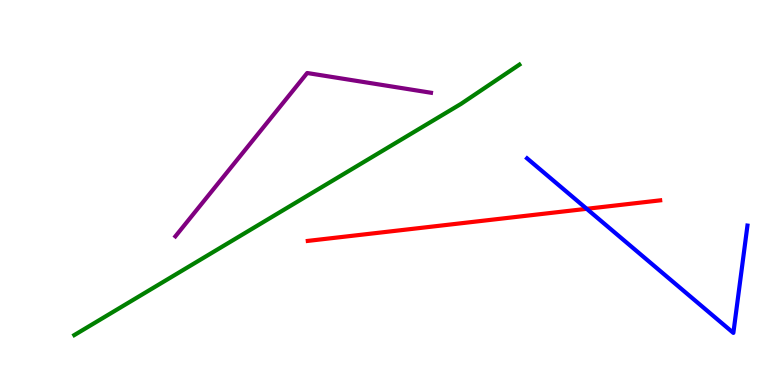[{'lines': ['blue', 'red'], 'intersections': [{'x': 7.57, 'y': 4.58}]}, {'lines': ['green', 'red'], 'intersections': []}, {'lines': ['purple', 'red'], 'intersections': []}, {'lines': ['blue', 'green'], 'intersections': []}, {'lines': ['blue', 'purple'], 'intersections': []}, {'lines': ['green', 'purple'], 'intersections': []}]